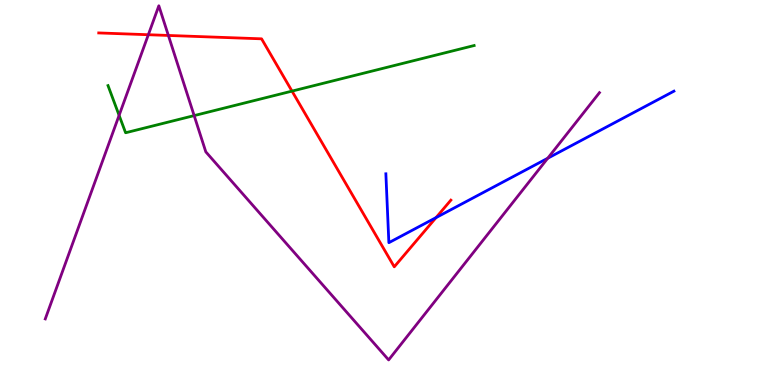[{'lines': ['blue', 'red'], 'intersections': [{'x': 5.63, 'y': 4.35}]}, {'lines': ['green', 'red'], 'intersections': [{'x': 3.77, 'y': 7.63}]}, {'lines': ['purple', 'red'], 'intersections': [{'x': 1.91, 'y': 9.1}, {'x': 2.17, 'y': 9.08}]}, {'lines': ['blue', 'green'], 'intersections': []}, {'lines': ['blue', 'purple'], 'intersections': [{'x': 7.07, 'y': 5.89}]}, {'lines': ['green', 'purple'], 'intersections': [{'x': 1.54, 'y': 7.0}, {'x': 2.51, 'y': 7.0}]}]